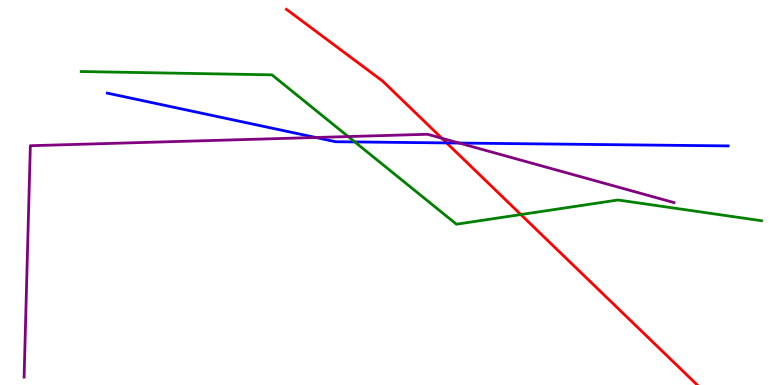[{'lines': ['blue', 'red'], 'intersections': [{'x': 5.76, 'y': 6.29}]}, {'lines': ['green', 'red'], 'intersections': [{'x': 6.72, 'y': 4.43}]}, {'lines': ['purple', 'red'], 'intersections': [{'x': 5.7, 'y': 6.41}]}, {'lines': ['blue', 'green'], 'intersections': [{'x': 4.58, 'y': 6.31}]}, {'lines': ['blue', 'purple'], 'intersections': [{'x': 4.07, 'y': 6.43}, {'x': 5.93, 'y': 6.28}]}, {'lines': ['green', 'purple'], 'intersections': [{'x': 4.49, 'y': 6.45}]}]